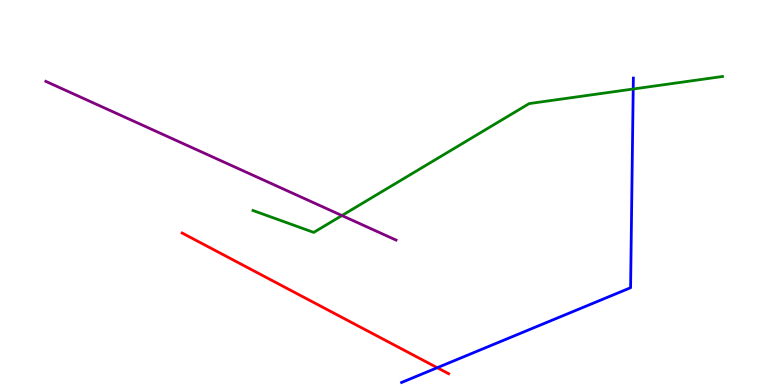[{'lines': ['blue', 'red'], 'intersections': [{'x': 5.64, 'y': 0.449}]}, {'lines': ['green', 'red'], 'intersections': []}, {'lines': ['purple', 'red'], 'intersections': []}, {'lines': ['blue', 'green'], 'intersections': [{'x': 8.17, 'y': 7.69}]}, {'lines': ['blue', 'purple'], 'intersections': []}, {'lines': ['green', 'purple'], 'intersections': [{'x': 4.41, 'y': 4.4}]}]